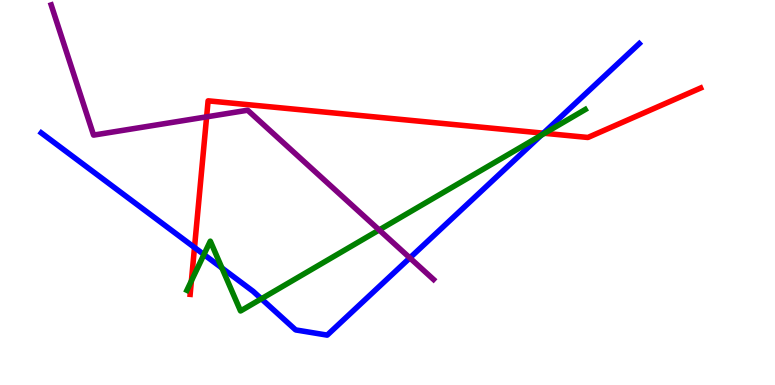[{'lines': ['blue', 'red'], 'intersections': [{'x': 2.51, 'y': 3.57}, {'x': 7.01, 'y': 6.54}]}, {'lines': ['green', 'red'], 'intersections': [{'x': 2.47, 'y': 2.71}, {'x': 7.03, 'y': 6.54}]}, {'lines': ['purple', 'red'], 'intersections': [{'x': 2.67, 'y': 6.96}]}, {'lines': ['blue', 'green'], 'intersections': [{'x': 2.63, 'y': 3.39}, {'x': 2.86, 'y': 3.04}, {'x': 3.37, 'y': 2.24}, {'x': 6.98, 'y': 6.48}]}, {'lines': ['blue', 'purple'], 'intersections': [{'x': 5.29, 'y': 3.3}]}, {'lines': ['green', 'purple'], 'intersections': [{'x': 4.89, 'y': 4.03}]}]